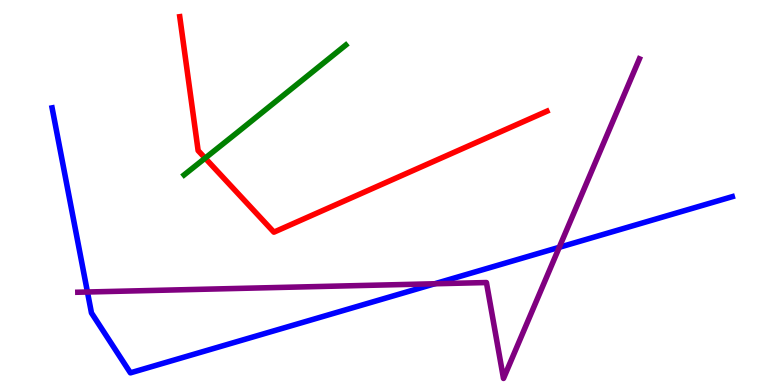[{'lines': ['blue', 'red'], 'intersections': []}, {'lines': ['green', 'red'], 'intersections': [{'x': 2.65, 'y': 5.89}]}, {'lines': ['purple', 'red'], 'intersections': []}, {'lines': ['blue', 'green'], 'intersections': []}, {'lines': ['blue', 'purple'], 'intersections': [{'x': 1.13, 'y': 2.42}, {'x': 5.61, 'y': 2.63}, {'x': 7.22, 'y': 3.58}]}, {'lines': ['green', 'purple'], 'intersections': []}]